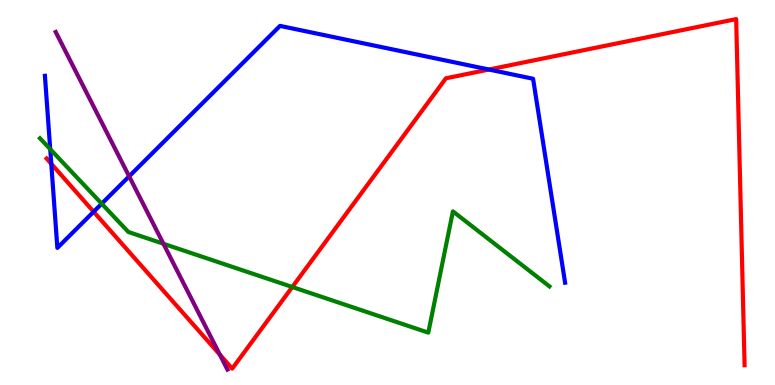[{'lines': ['blue', 'red'], 'intersections': [{'x': 0.662, 'y': 5.75}, {'x': 1.21, 'y': 4.5}, {'x': 6.31, 'y': 8.19}]}, {'lines': ['green', 'red'], 'intersections': [{'x': 3.77, 'y': 2.55}]}, {'lines': ['purple', 'red'], 'intersections': [{'x': 2.84, 'y': 0.789}]}, {'lines': ['blue', 'green'], 'intersections': [{'x': 0.648, 'y': 6.13}, {'x': 1.31, 'y': 4.71}]}, {'lines': ['blue', 'purple'], 'intersections': [{'x': 1.67, 'y': 5.42}]}, {'lines': ['green', 'purple'], 'intersections': [{'x': 2.11, 'y': 3.67}]}]